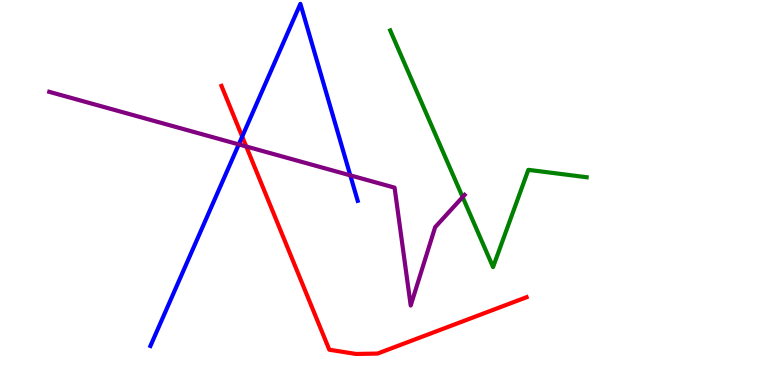[{'lines': ['blue', 'red'], 'intersections': [{'x': 3.13, 'y': 6.45}]}, {'lines': ['green', 'red'], 'intersections': []}, {'lines': ['purple', 'red'], 'intersections': [{'x': 3.18, 'y': 6.2}]}, {'lines': ['blue', 'green'], 'intersections': []}, {'lines': ['blue', 'purple'], 'intersections': [{'x': 3.08, 'y': 6.25}, {'x': 4.52, 'y': 5.45}]}, {'lines': ['green', 'purple'], 'intersections': [{'x': 5.97, 'y': 4.88}]}]